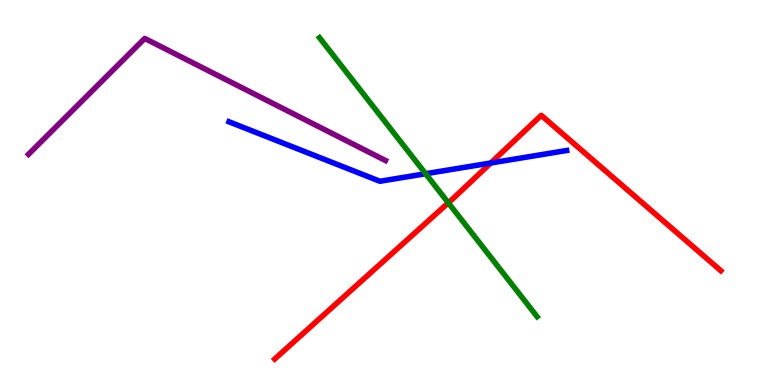[{'lines': ['blue', 'red'], 'intersections': [{'x': 6.33, 'y': 5.77}]}, {'lines': ['green', 'red'], 'intersections': [{'x': 5.78, 'y': 4.73}]}, {'lines': ['purple', 'red'], 'intersections': []}, {'lines': ['blue', 'green'], 'intersections': [{'x': 5.49, 'y': 5.49}]}, {'lines': ['blue', 'purple'], 'intersections': []}, {'lines': ['green', 'purple'], 'intersections': []}]